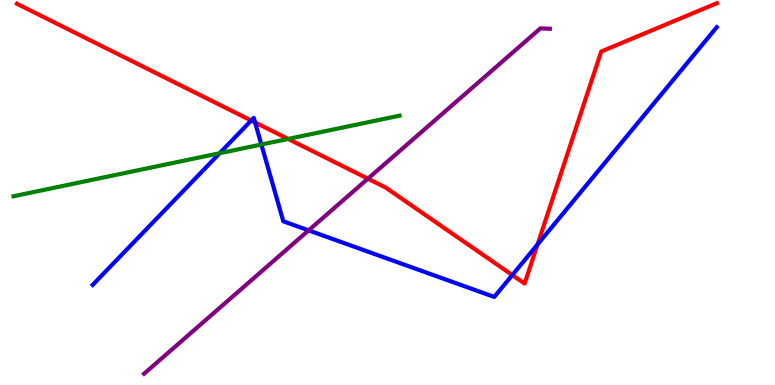[{'lines': ['blue', 'red'], 'intersections': [{'x': 3.24, 'y': 6.87}, {'x': 3.29, 'y': 6.82}, {'x': 6.61, 'y': 2.86}, {'x': 6.94, 'y': 3.65}]}, {'lines': ['green', 'red'], 'intersections': [{'x': 3.72, 'y': 6.39}]}, {'lines': ['purple', 'red'], 'intersections': [{'x': 4.75, 'y': 5.36}]}, {'lines': ['blue', 'green'], 'intersections': [{'x': 2.83, 'y': 6.02}, {'x': 3.37, 'y': 6.25}]}, {'lines': ['blue', 'purple'], 'intersections': [{'x': 3.98, 'y': 4.02}]}, {'lines': ['green', 'purple'], 'intersections': []}]